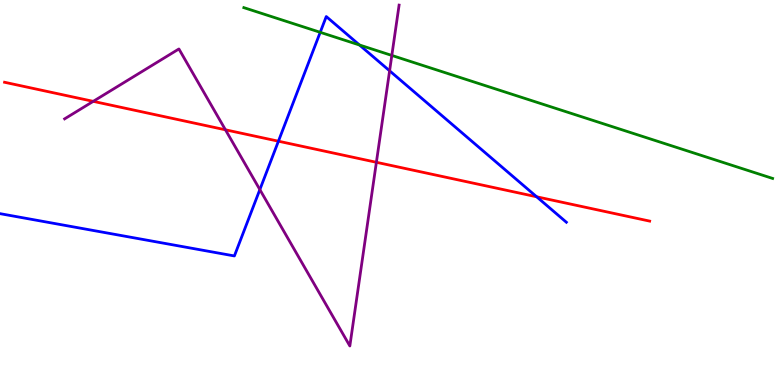[{'lines': ['blue', 'red'], 'intersections': [{'x': 3.59, 'y': 6.33}, {'x': 6.92, 'y': 4.89}]}, {'lines': ['green', 'red'], 'intersections': []}, {'lines': ['purple', 'red'], 'intersections': [{'x': 1.2, 'y': 7.37}, {'x': 2.91, 'y': 6.63}, {'x': 4.86, 'y': 5.78}]}, {'lines': ['blue', 'green'], 'intersections': [{'x': 4.13, 'y': 9.16}, {'x': 4.64, 'y': 8.83}]}, {'lines': ['blue', 'purple'], 'intersections': [{'x': 3.35, 'y': 5.08}, {'x': 5.03, 'y': 8.16}]}, {'lines': ['green', 'purple'], 'intersections': [{'x': 5.06, 'y': 8.56}]}]